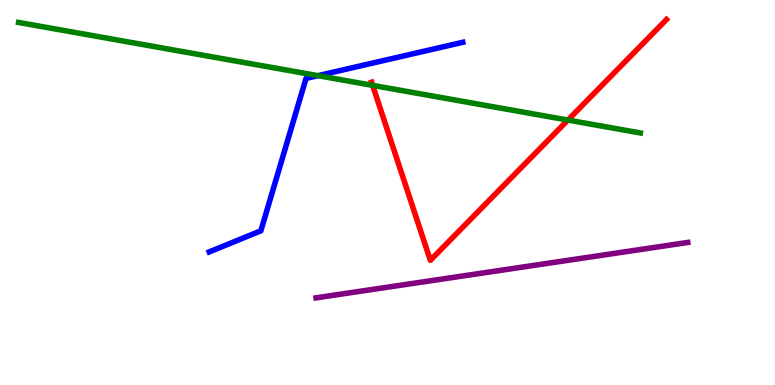[{'lines': ['blue', 'red'], 'intersections': []}, {'lines': ['green', 'red'], 'intersections': [{'x': 4.81, 'y': 7.78}, {'x': 7.33, 'y': 6.88}]}, {'lines': ['purple', 'red'], 'intersections': []}, {'lines': ['blue', 'green'], 'intersections': [{'x': 4.1, 'y': 8.03}]}, {'lines': ['blue', 'purple'], 'intersections': []}, {'lines': ['green', 'purple'], 'intersections': []}]